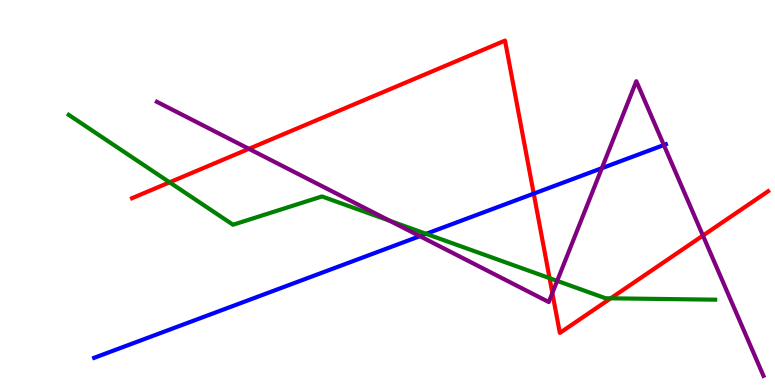[{'lines': ['blue', 'red'], 'intersections': [{'x': 6.89, 'y': 4.97}]}, {'lines': ['green', 'red'], 'intersections': [{'x': 2.19, 'y': 5.26}, {'x': 7.09, 'y': 2.78}, {'x': 7.88, 'y': 2.25}]}, {'lines': ['purple', 'red'], 'intersections': [{'x': 3.21, 'y': 6.13}, {'x': 7.13, 'y': 2.39}, {'x': 9.07, 'y': 3.88}]}, {'lines': ['blue', 'green'], 'intersections': [{'x': 5.5, 'y': 3.93}]}, {'lines': ['blue', 'purple'], 'intersections': [{'x': 5.42, 'y': 3.87}, {'x': 7.77, 'y': 5.63}, {'x': 8.57, 'y': 6.23}]}, {'lines': ['green', 'purple'], 'intersections': [{'x': 5.03, 'y': 4.27}, {'x': 7.19, 'y': 2.7}]}]